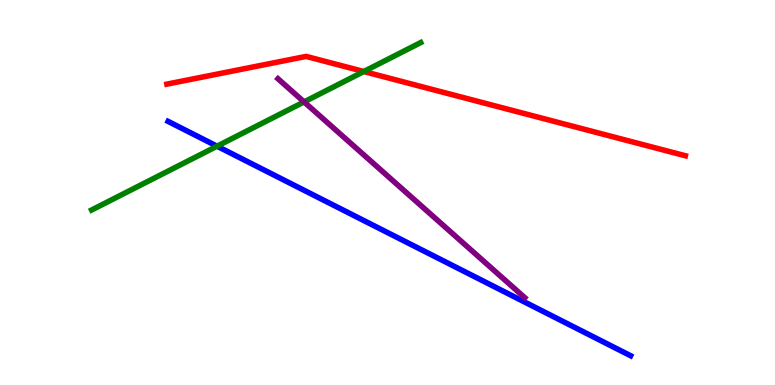[{'lines': ['blue', 'red'], 'intersections': []}, {'lines': ['green', 'red'], 'intersections': [{'x': 4.69, 'y': 8.14}]}, {'lines': ['purple', 'red'], 'intersections': []}, {'lines': ['blue', 'green'], 'intersections': [{'x': 2.8, 'y': 6.2}]}, {'lines': ['blue', 'purple'], 'intersections': []}, {'lines': ['green', 'purple'], 'intersections': [{'x': 3.92, 'y': 7.35}]}]